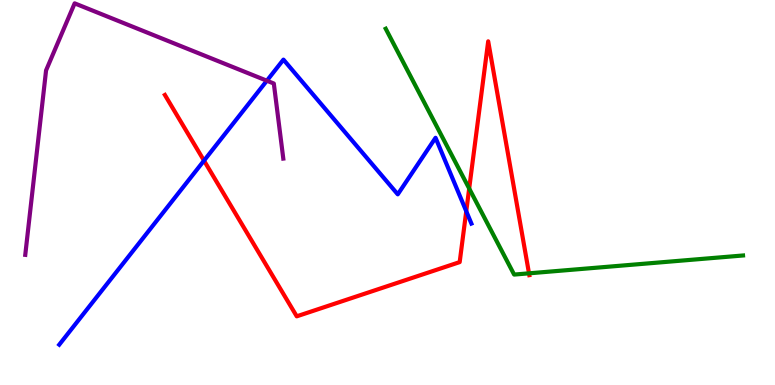[{'lines': ['blue', 'red'], 'intersections': [{'x': 2.63, 'y': 5.83}, {'x': 6.02, 'y': 4.51}]}, {'lines': ['green', 'red'], 'intersections': [{'x': 6.05, 'y': 5.1}, {'x': 6.83, 'y': 2.9}]}, {'lines': ['purple', 'red'], 'intersections': []}, {'lines': ['blue', 'green'], 'intersections': []}, {'lines': ['blue', 'purple'], 'intersections': [{'x': 3.44, 'y': 7.9}]}, {'lines': ['green', 'purple'], 'intersections': []}]